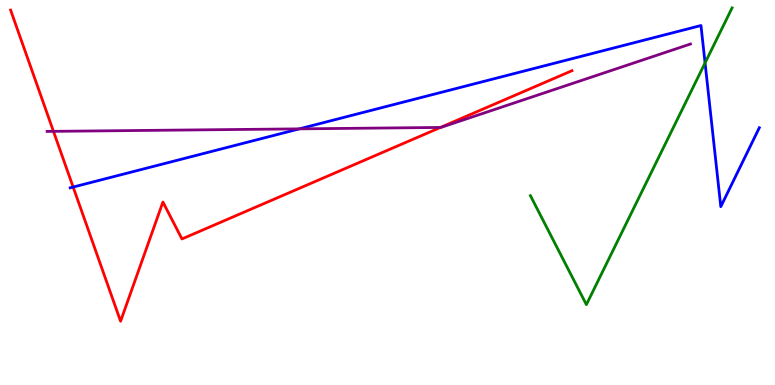[{'lines': ['blue', 'red'], 'intersections': [{'x': 0.944, 'y': 5.14}]}, {'lines': ['green', 'red'], 'intersections': []}, {'lines': ['purple', 'red'], 'intersections': [{'x': 0.69, 'y': 6.59}, {'x': 5.68, 'y': 6.69}]}, {'lines': ['blue', 'green'], 'intersections': [{'x': 9.1, 'y': 8.37}]}, {'lines': ['blue', 'purple'], 'intersections': [{'x': 3.86, 'y': 6.65}]}, {'lines': ['green', 'purple'], 'intersections': []}]